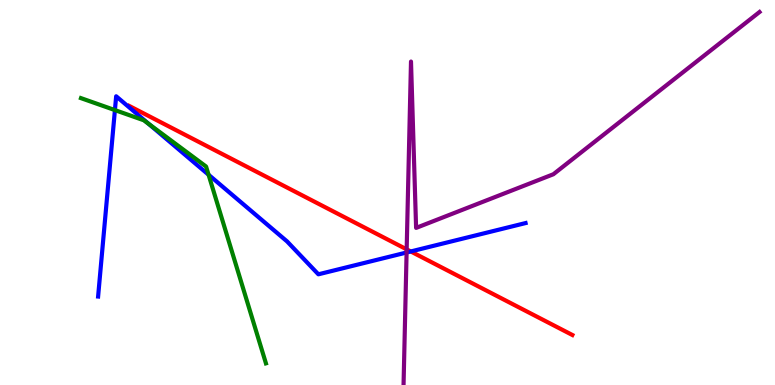[{'lines': ['blue', 'red'], 'intersections': [{'x': 5.3, 'y': 3.47}]}, {'lines': ['green', 'red'], 'intersections': []}, {'lines': ['purple', 'red'], 'intersections': [{'x': 5.25, 'y': 3.52}]}, {'lines': ['blue', 'green'], 'intersections': [{'x': 1.48, 'y': 7.14}, {'x': 1.92, 'y': 6.79}, {'x': 2.69, 'y': 5.46}]}, {'lines': ['blue', 'purple'], 'intersections': [{'x': 5.25, 'y': 3.44}]}, {'lines': ['green', 'purple'], 'intersections': []}]